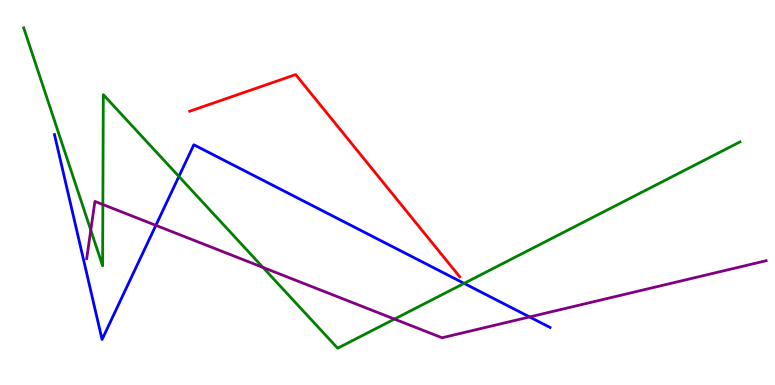[{'lines': ['blue', 'red'], 'intersections': []}, {'lines': ['green', 'red'], 'intersections': []}, {'lines': ['purple', 'red'], 'intersections': []}, {'lines': ['blue', 'green'], 'intersections': [{'x': 2.31, 'y': 5.42}, {'x': 5.99, 'y': 2.64}]}, {'lines': ['blue', 'purple'], 'intersections': [{'x': 2.01, 'y': 4.15}, {'x': 6.83, 'y': 1.77}]}, {'lines': ['green', 'purple'], 'intersections': [{'x': 1.17, 'y': 4.02}, {'x': 1.33, 'y': 4.69}, {'x': 3.39, 'y': 3.05}, {'x': 5.09, 'y': 1.71}]}]